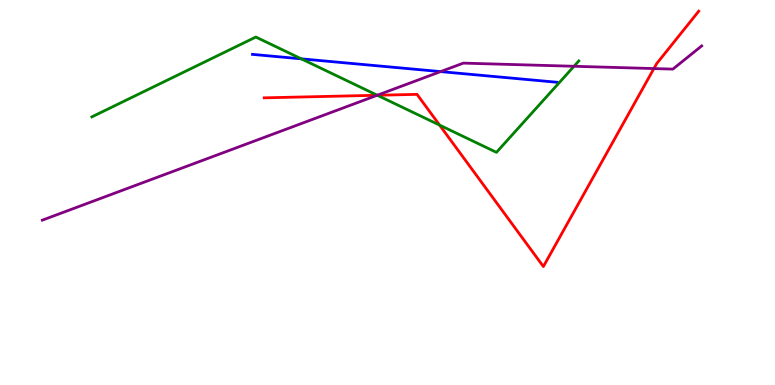[{'lines': ['blue', 'red'], 'intersections': []}, {'lines': ['green', 'red'], 'intersections': [{'x': 4.87, 'y': 7.53}, {'x': 5.67, 'y': 6.75}]}, {'lines': ['purple', 'red'], 'intersections': [{'x': 4.87, 'y': 7.53}, {'x': 8.44, 'y': 8.22}]}, {'lines': ['blue', 'green'], 'intersections': [{'x': 3.89, 'y': 8.47}]}, {'lines': ['blue', 'purple'], 'intersections': [{'x': 5.69, 'y': 8.14}]}, {'lines': ['green', 'purple'], 'intersections': [{'x': 4.87, 'y': 7.53}, {'x': 7.41, 'y': 8.28}]}]